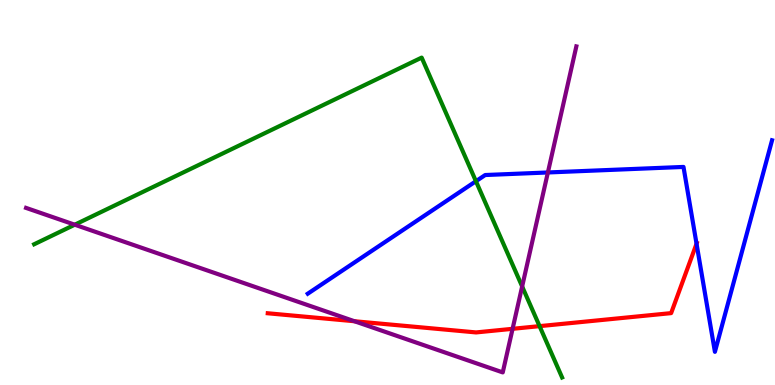[{'lines': ['blue', 'red'], 'intersections': [{'x': 8.99, 'y': 3.67}]}, {'lines': ['green', 'red'], 'intersections': [{'x': 6.96, 'y': 1.53}]}, {'lines': ['purple', 'red'], 'intersections': [{'x': 4.57, 'y': 1.66}, {'x': 6.61, 'y': 1.46}]}, {'lines': ['blue', 'green'], 'intersections': [{'x': 6.14, 'y': 5.29}]}, {'lines': ['blue', 'purple'], 'intersections': [{'x': 7.07, 'y': 5.52}]}, {'lines': ['green', 'purple'], 'intersections': [{'x': 0.964, 'y': 4.16}, {'x': 6.74, 'y': 2.56}]}]